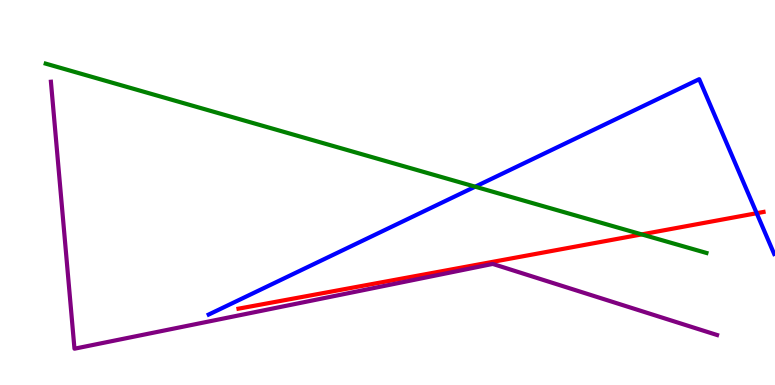[{'lines': ['blue', 'red'], 'intersections': [{'x': 9.76, 'y': 4.46}]}, {'lines': ['green', 'red'], 'intersections': [{'x': 8.28, 'y': 3.91}]}, {'lines': ['purple', 'red'], 'intersections': []}, {'lines': ['blue', 'green'], 'intersections': [{'x': 6.13, 'y': 5.15}]}, {'lines': ['blue', 'purple'], 'intersections': []}, {'lines': ['green', 'purple'], 'intersections': []}]